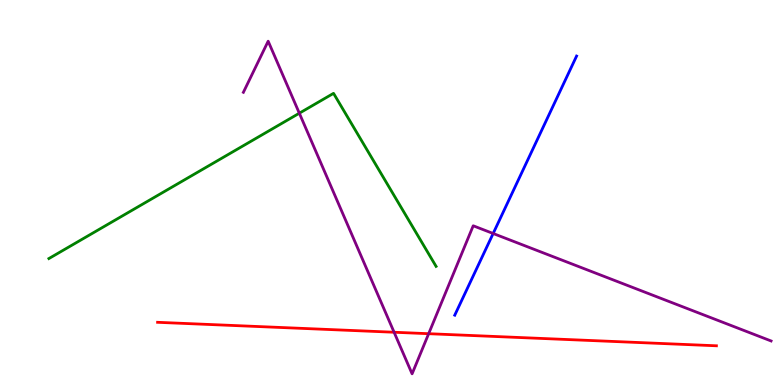[{'lines': ['blue', 'red'], 'intersections': []}, {'lines': ['green', 'red'], 'intersections': []}, {'lines': ['purple', 'red'], 'intersections': [{'x': 5.09, 'y': 1.37}, {'x': 5.53, 'y': 1.33}]}, {'lines': ['blue', 'green'], 'intersections': []}, {'lines': ['blue', 'purple'], 'intersections': [{'x': 6.36, 'y': 3.94}]}, {'lines': ['green', 'purple'], 'intersections': [{'x': 3.86, 'y': 7.06}]}]